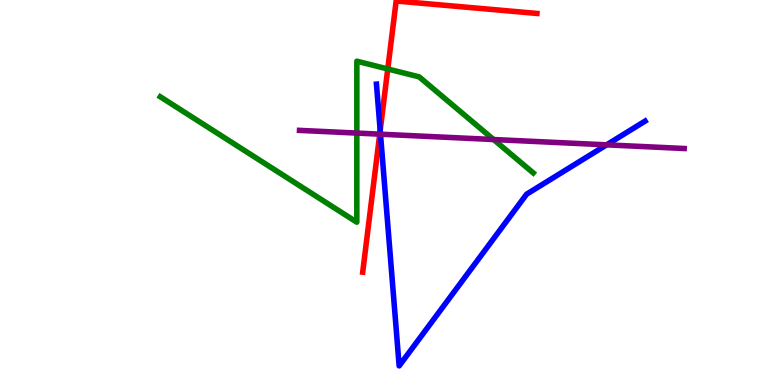[{'lines': ['blue', 'red'], 'intersections': [{'x': 4.91, 'y': 6.61}]}, {'lines': ['green', 'red'], 'intersections': [{'x': 5.0, 'y': 8.21}]}, {'lines': ['purple', 'red'], 'intersections': [{'x': 4.9, 'y': 6.52}]}, {'lines': ['blue', 'green'], 'intersections': []}, {'lines': ['blue', 'purple'], 'intersections': [{'x': 4.91, 'y': 6.51}, {'x': 7.83, 'y': 6.24}]}, {'lines': ['green', 'purple'], 'intersections': [{'x': 4.6, 'y': 6.54}, {'x': 6.37, 'y': 6.38}]}]